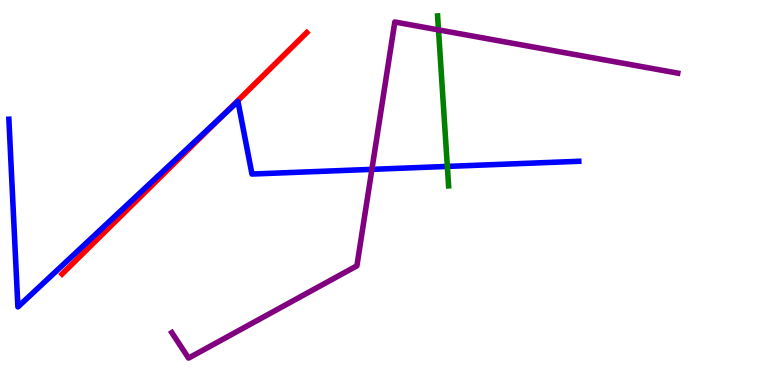[{'lines': ['blue', 'red'], 'intersections': [{'x': 2.85, 'y': 6.96}]}, {'lines': ['green', 'red'], 'intersections': []}, {'lines': ['purple', 'red'], 'intersections': []}, {'lines': ['blue', 'green'], 'intersections': [{'x': 5.77, 'y': 5.68}]}, {'lines': ['blue', 'purple'], 'intersections': [{'x': 4.8, 'y': 5.6}]}, {'lines': ['green', 'purple'], 'intersections': [{'x': 5.66, 'y': 9.22}]}]